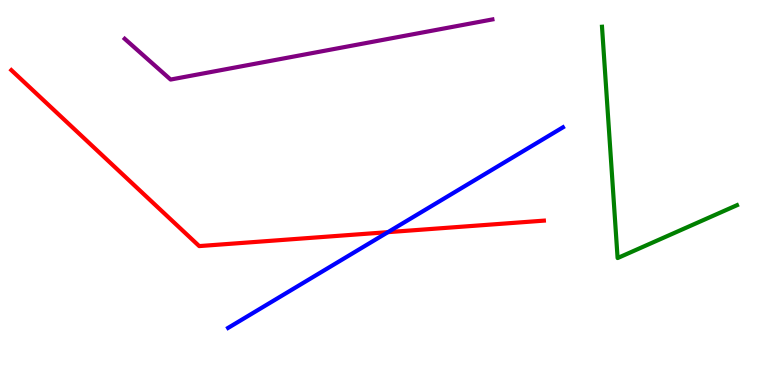[{'lines': ['blue', 'red'], 'intersections': [{'x': 5.01, 'y': 3.97}]}, {'lines': ['green', 'red'], 'intersections': []}, {'lines': ['purple', 'red'], 'intersections': []}, {'lines': ['blue', 'green'], 'intersections': []}, {'lines': ['blue', 'purple'], 'intersections': []}, {'lines': ['green', 'purple'], 'intersections': []}]